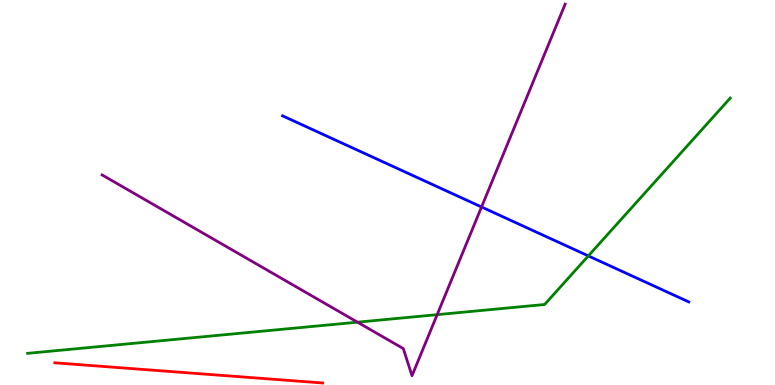[{'lines': ['blue', 'red'], 'intersections': []}, {'lines': ['green', 'red'], 'intersections': []}, {'lines': ['purple', 'red'], 'intersections': []}, {'lines': ['blue', 'green'], 'intersections': [{'x': 7.59, 'y': 3.35}]}, {'lines': ['blue', 'purple'], 'intersections': [{'x': 6.21, 'y': 4.62}]}, {'lines': ['green', 'purple'], 'intersections': [{'x': 4.61, 'y': 1.63}, {'x': 5.64, 'y': 1.83}]}]